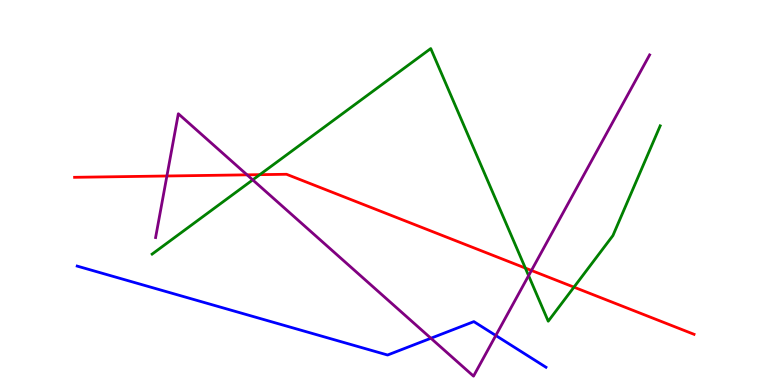[{'lines': ['blue', 'red'], 'intersections': []}, {'lines': ['green', 'red'], 'intersections': [{'x': 3.35, 'y': 5.46}, {'x': 6.78, 'y': 3.04}, {'x': 7.41, 'y': 2.54}]}, {'lines': ['purple', 'red'], 'intersections': [{'x': 2.15, 'y': 5.43}, {'x': 3.19, 'y': 5.46}, {'x': 6.86, 'y': 2.98}]}, {'lines': ['blue', 'green'], 'intersections': []}, {'lines': ['blue', 'purple'], 'intersections': [{'x': 5.56, 'y': 1.21}, {'x': 6.4, 'y': 1.29}]}, {'lines': ['green', 'purple'], 'intersections': [{'x': 3.26, 'y': 5.33}, {'x': 6.82, 'y': 2.84}]}]